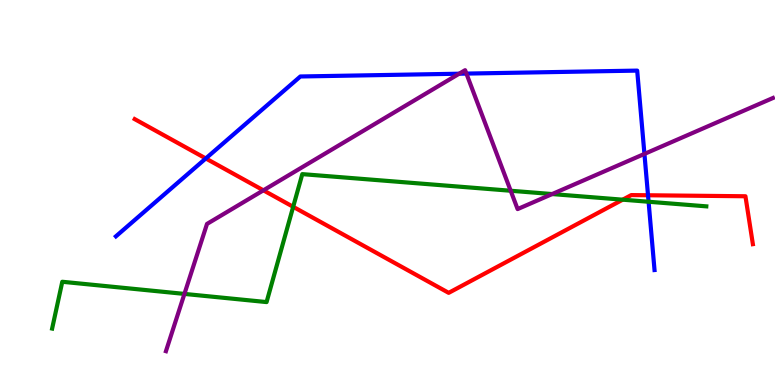[{'lines': ['blue', 'red'], 'intersections': [{'x': 2.66, 'y': 5.88}, {'x': 8.36, 'y': 4.93}]}, {'lines': ['green', 'red'], 'intersections': [{'x': 3.78, 'y': 4.63}, {'x': 8.03, 'y': 4.81}]}, {'lines': ['purple', 'red'], 'intersections': [{'x': 3.4, 'y': 5.06}]}, {'lines': ['blue', 'green'], 'intersections': [{'x': 8.37, 'y': 4.76}]}, {'lines': ['blue', 'purple'], 'intersections': [{'x': 5.92, 'y': 8.09}, {'x': 6.02, 'y': 8.09}, {'x': 8.32, 'y': 6.0}]}, {'lines': ['green', 'purple'], 'intersections': [{'x': 2.38, 'y': 2.37}, {'x': 6.59, 'y': 5.05}, {'x': 7.12, 'y': 4.96}]}]